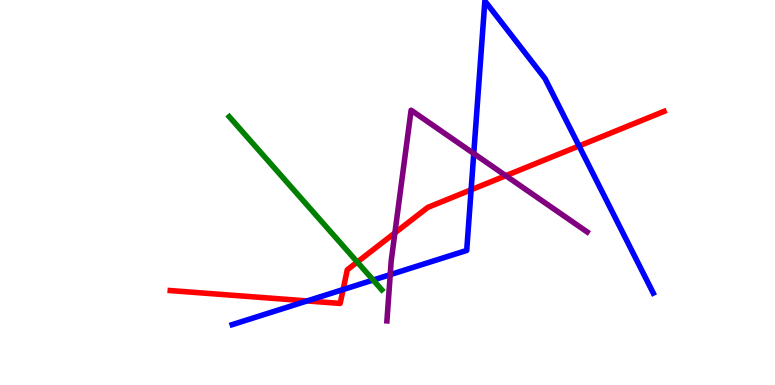[{'lines': ['blue', 'red'], 'intersections': [{'x': 3.96, 'y': 2.18}, {'x': 4.43, 'y': 2.48}, {'x': 6.08, 'y': 5.07}, {'x': 7.47, 'y': 6.21}]}, {'lines': ['green', 'red'], 'intersections': [{'x': 4.61, 'y': 3.19}]}, {'lines': ['purple', 'red'], 'intersections': [{'x': 5.1, 'y': 3.95}, {'x': 6.53, 'y': 5.44}]}, {'lines': ['blue', 'green'], 'intersections': [{'x': 4.81, 'y': 2.73}]}, {'lines': ['blue', 'purple'], 'intersections': [{'x': 5.04, 'y': 2.87}, {'x': 6.11, 'y': 6.01}]}, {'lines': ['green', 'purple'], 'intersections': []}]